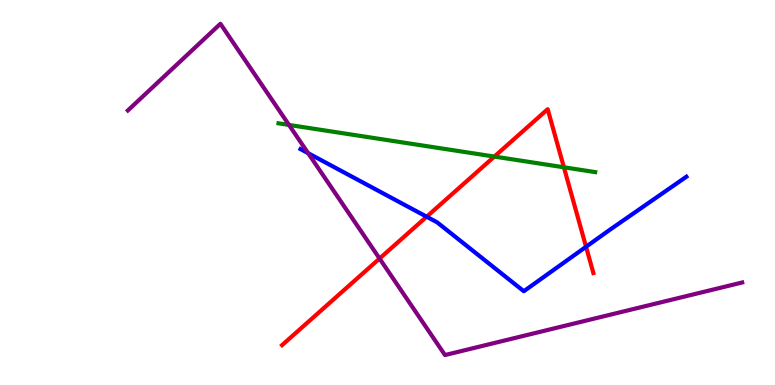[{'lines': ['blue', 'red'], 'intersections': [{'x': 5.51, 'y': 4.37}, {'x': 7.56, 'y': 3.59}]}, {'lines': ['green', 'red'], 'intersections': [{'x': 6.38, 'y': 5.93}, {'x': 7.28, 'y': 5.65}]}, {'lines': ['purple', 'red'], 'intersections': [{'x': 4.9, 'y': 3.28}]}, {'lines': ['blue', 'green'], 'intersections': []}, {'lines': ['blue', 'purple'], 'intersections': [{'x': 3.98, 'y': 6.02}]}, {'lines': ['green', 'purple'], 'intersections': [{'x': 3.73, 'y': 6.75}]}]